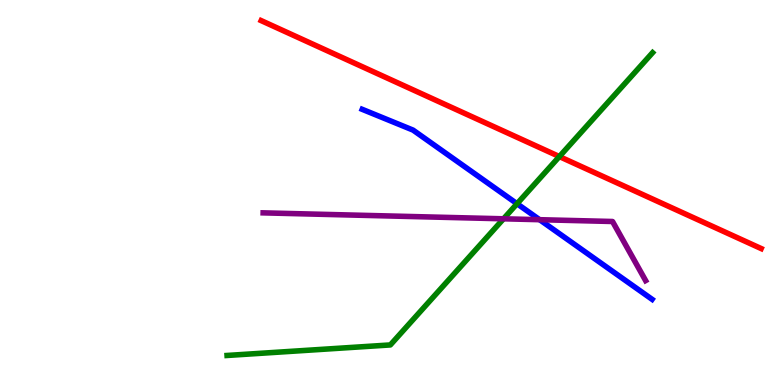[{'lines': ['blue', 'red'], 'intersections': []}, {'lines': ['green', 'red'], 'intersections': [{'x': 7.22, 'y': 5.93}]}, {'lines': ['purple', 'red'], 'intersections': []}, {'lines': ['blue', 'green'], 'intersections': [{'x': 6.67, 'y': 4.71}]}, {'lines': ['blue', 'purple'], 'intersections': [{'x': 6.96, 'y': 4.29}]}, {'lines': ['green', 'purple'], 'intersections': [{'x': 6.5, 'y': 4.32}]}]